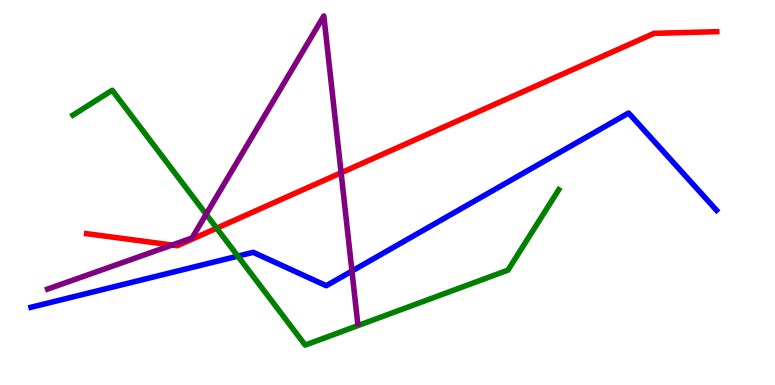[{'lines': ['blue', 'red'], 'intersections': []}, {'lines': ['green', 'red'], 'intersections': [{'x': 2.8, 'y': 4.07}]}, {'lines': ['purple', 'red'], 'intersections': [{'x': 2.22, 'y': 3.64}, {'x': 4.4, 'y': 5.51}]}, {'lines': ['blue', 'green'], 'intersections': [{'x': 3.07, 'y': 3.35}]}, {'lines': ['blue', 'purple'], 'intersections': [{'x': 4.54, 'y': 2.96}]}, {'lines': ['green', 'purple'], 'intersections': [{'x': 2.66, 'y': 4.44}]}]